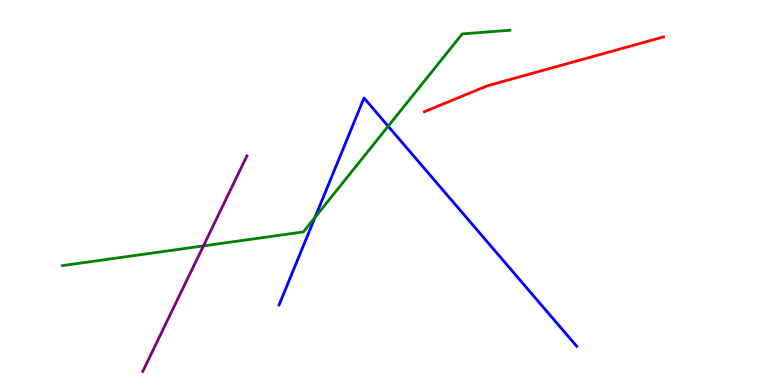[{'lines': ['blue', 'red'], 'intersections': []}, {'lines': ['green', 'red'], 'intersections': []}, {'lines': ['purple', 'red'], 'intersections': []}, {'lines': ['blue', 'green'], 'intersections': [{'x': 4.06, 'y': 4.35}, {'x': 5.01, 'y': 6.72}]}, {'lines': ['blue', 'purple'], 'intersections': []}, {'lines': ['green', 'purple'], 'intersections': [{'x': 2.62, 'y': 3.61}]}]